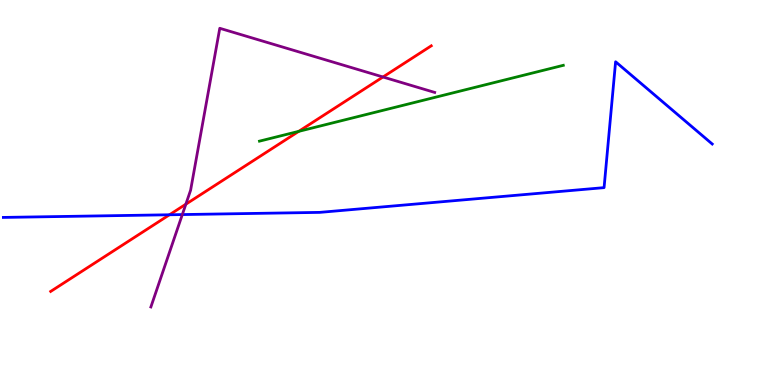[{'lines': ['blue', 'red'], 'intersections': [{'x': 2.19, 'y': 4.42}]}, {'lines': ['green', 'red'], 'intersections': [{'x': 3.85, 'y': 6.59}]}, {'lines': ['purple', 'red'], 'intersections': [{'x': 2.4, 'y': 4.7}, {'x': 4.94, 'y': 8.0}]}, {'lines': ['blue', 'green'], 'intersections': []}, {'lines': ['blue', 'purple'], 'intersections': [{'x': 2.35, 'y': 4.43}]}, {'lines': ['green', 'purple'], 'intersections': []}]